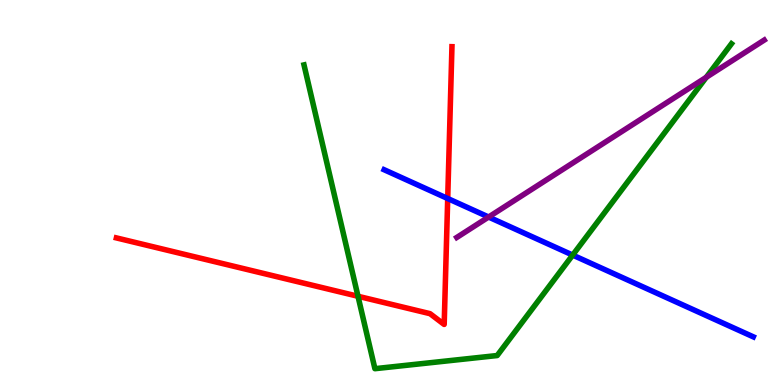[{'lines': ['blue', 'red'], 'intersections': [{'x': 5.78, 'y': 4.84}]}, {'lines': ['green', 'red'], 'intersections': [{'x': 4.62, 'y': 2.3}]}, {'lines': ['purple', 'red'], 'intersections': []}, {'lines': ['blue', 'green'], 'intersections': [{'x': 7.39, 'y': 3.37}]}, {'lines': ['blue', 'purple'], 'intersections': [{'x': 6.3, 'y': 4.36}]}, {'lines': ['green', 'purple'], 'intersections': [{'x': 9.11, 'y': 7.99}]}]